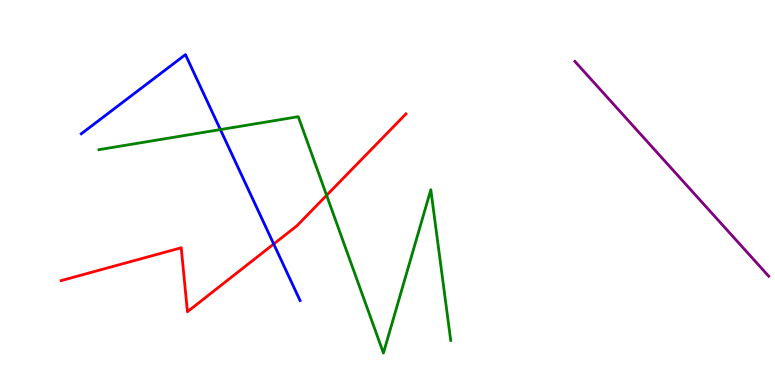[{'lines': ['blue', 'red'], 'intersections': [{'x': 3.53, 'y': 3.66}]}, {'lines': ['green', 'red'], 'intersections': [{'x': 4.21, 'y': 4.93}]}, {'lines': ['purple', 'red'], 'intersections': []}, {'lines': ['blue', 'green'], 'intersections': [{'x': 2.84, 'y': 6.63}]}, {'lines': ['blue', 'purple'], 'intersections': []}, {'lines': ['green', 'purple'], 'intersections': []}]